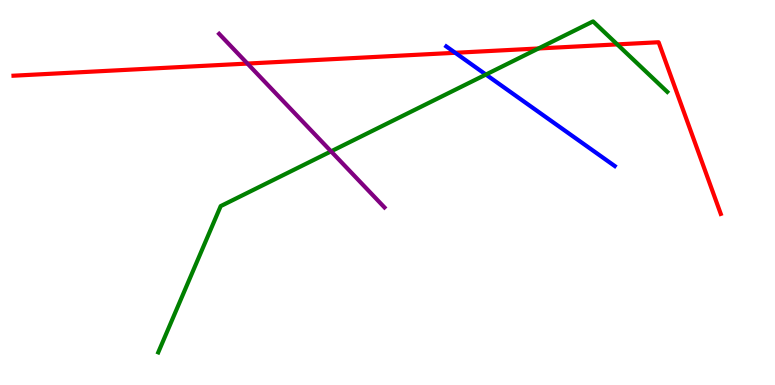[{'lines': ['blue', 'red'], 'intersections': [{'x': 5.87, 'y': 8.63}]}, {'lines': ['green', 'red'], 'intersections': [{'x': 6.95, 'y': 8.74}, {'x': 7.96, 'y': 8.85}]}, {'lines': ['purple', 'red'], 'intersections': [{'x': 3.19, 'y': 8.35}]}, {'lines': ['blue', 'green'], 'intersections': [{'x': 6.27, 'y': 8.06}]}, {'lines': ['blue', 'purple'], 'intersections': []}, {'lines': ['green', 'purple'], 'intersections': [{'x': 4.27, 'y': 6.07}]}]